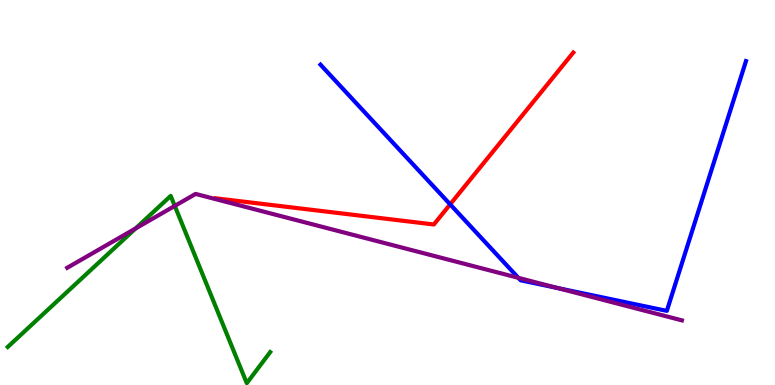[{'lines': ['blue', 'red'], 'intersections': [{'x': 5.81, 'y': 4.69}]}, {'lines': ['green', 'red'], 'intersections': []}, {'lines': ['purple', 'red'], 'intersections': []}, {'lines': ['blue', 'green'], 'intersections': []}, {'lines': ['blue', 'purple'], 'intersections': [{'x': 6.69, 'y': 2.78}, {'x': 7.19, 'y': 2.52}]}, {'lines': ['green', 'purple'], 'intersections': [{'x': 1.75, 'y': 4.07}, {'x': 2.26, 'y': 4.65}]}]